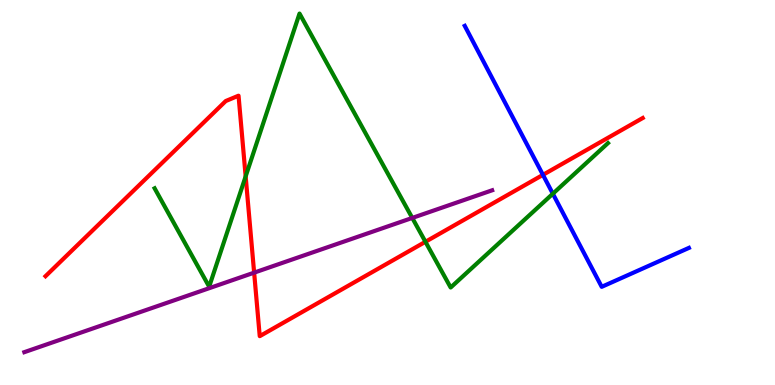[{'lines': ['blue', 'red'], 'intersections': [{'x': 7.01, 'y': 5.46}]}, {'lines': ['green', 'red'], 'intersections': [{'x': 3.17, 'y': 5.42}, {'x': 5.49, 'y': 3.72}]}, {'lines': ['purple', 'red'], 'intersections': [{'x': 3.28, 'y': 2.92}]}, {'lines': ['blue', 'green'], 'intersections': [{'x': 7.13, 'y': 4.97}]}, {'lines': ['blue', 'purple'], 'intersections': []}, {'lines': ['green', 'purple'], 'intersections': [{'x': 5.32, 'y': 4.34}]}]